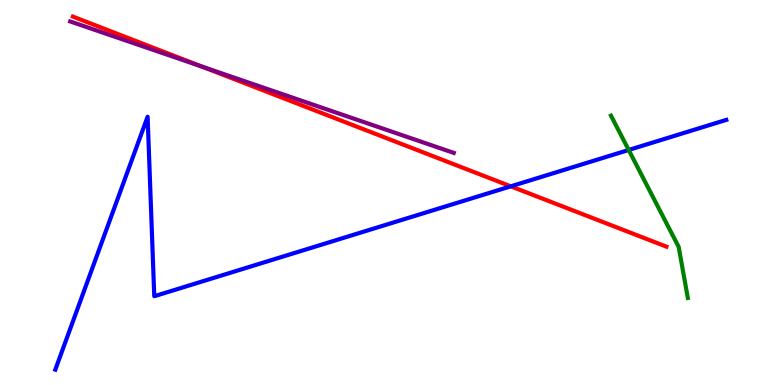[{'lines': ['blue', 'red'], 'intersections': [{'x': 6.59, 'y': 5.16}]}, {'lines': ['green', 'red'], 'intersections': []}, {'lines': ['purple', 'red'], 'intersections': [{'x': 2.6, 'y': 8.27}]}, {'lines': ['blue', 'green'], 'intersections': [{'x': 8.11, 'y': 6.1}]}, {'lines': ['blue', 'purple'], 'intersections': []}, {'lines': ['green', 'purple'], 'intersections': []}]